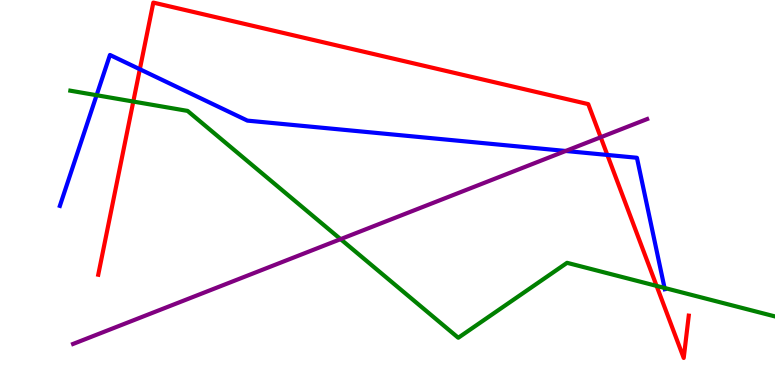[{'lines': ['blue', 'red'], 'intersections': [{'x': 1.8, 'y': 8.2}, {'x': 7.84, 'y': 5.98}]}, {'lines': ['green', 'red'], 'intersections': [{'x': 1.72, 'y': 7.36}, {'x': 8.47, 'y': 2.57}]}, {'lines': ['purple', 'red'], 'intersections': [{'x': 7.75, 'y': 6.44}]}, {'lines': ['blue', 'green'], 'intersections': [{'x': 1.25, 'y': 7.53}, {'x': 8.57, 'y': 2.52}]}, {'lines': ['blue', 'purple'], 'intersections': [{'x': 7.3, 'y': 6.08}]}, {'lines': ['green', 'purple'], 'intersections': [{'x': 4.39, 'y': 3.79}]}]